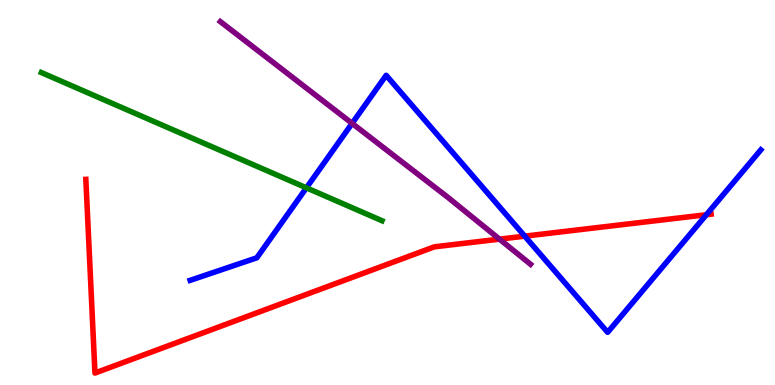[{'lines': ['blue', 'red'], 'intersections': [{'x': 6.77, 'y': 3.87}, {'x': 9.11, 'y': 4.42}]}, {'lines': ['green', 'red'], 'intersections': []}, {'lines': ['purple', 'red'], 'intersections': [{'x': 6.45, 'y': 3.79}]}, {'lines': ['blue', 'green'], 'intersections': [{'x': 3.95, 'y': 5.12}]}, {'lines': ['blue', 'purple'], 'intersections': [{'x': 4.54, 'y': 6.8}]}, {'lines': ['green', 'purple'], 'intersections': []}]